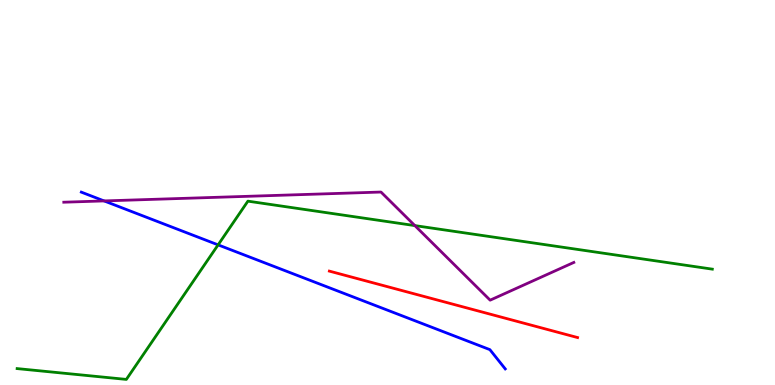[{'lines': ['blue', 'red'], 'intersections': []}, {'lines': ['green', 'red'], 'intersections': []}, {'lines': ['purple', 'red'], 'intersections': []}, {'lines': ['blue', 'green'], 'intersections': [{'x': 2.81, 'y': 3.64}]}, {'lines': ['blue', 'purple'], 'intersections': [{'x': 1.34, 'y': 4.78}]}, {'lines': ['green', 'purple'], 'intersections': [{'x': 5.35, 'y': 4.14}]}]